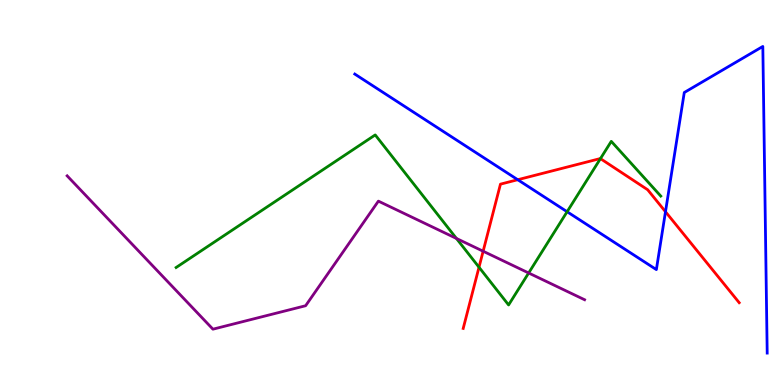[{'lines': ['blue', 'red'], 'intersections': [{'x': 6.68, 'y': 5.33}, {'x': 8.59, 'y': 4.5}]}, {'lines': ['green', 'red'], 'intersections': [{'x': 6.18, 'y': 3.06}, {'x': 7.75, 'y': 5.88}]}, {'lines': ['purple', 'red'], 'intersections': [{'x': 6.23, 'y': 3.47}]}, {'lines': ['blue', 'green'], 'intersections': [{'x': 7.32, 'y': 4.5}]}, {'lines': ['blue', 'purple'], 'intersections': []}, {'lines': ['green', 'purple'], 'intersections': [{'x': 5.89, 'y': 3.81}, {'x': 6.82, 'y': 2.91}]}]